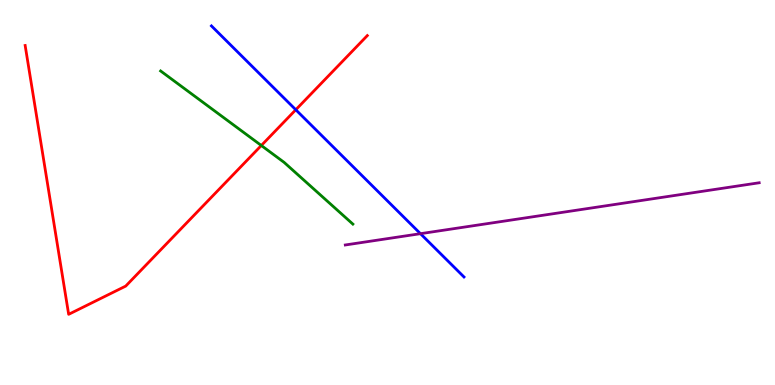[{'lines': ['blue', 'red'], 'intersections': [{'x': 3.82, 'y': 7.15}]}, {'lines': ['green', 'red'], 'intersections': [{'x': 3.37, 'y': 6.22}]}, {'lines': ['purple', 'red'], 'intersections': []}, {'lines': ['blue', 'green'], 'intersections': []}, {'lines': ['blue', 'purple'], 'intersections': [{'x': 5.43, 'y': 3.93}]}, {'lines': ['green', 'purple'], 'intersections': []}]